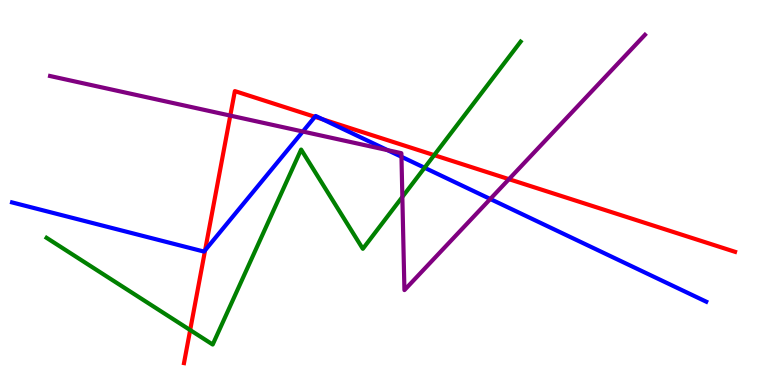[{'lines': ['blue', 'red'], 'intersections': [{'x': 2.65, 'y': 3.5}, {'x': 4.06, 'y': 6.97}, {'x': 4.16, 'y': 6.9}]}, {'lines': ['green', 'red'], 'intersections': [{'x': 2.45, 'y': 1.43}, {'x': 5.6, 'y': 5.97}]}, {'lines': ['purple', 'red'], 'intersections': [{'x': 2.97, 'y': 7.0}, {'x': 6.57, 'y': 5.35}]}, {'lines': ['blue', 'green'], 'intersections': [{'x': 5.48, 'y': 5.64}]}, {'lines': ['blue', 'purple'], 'intersections': [{'x': 3.91, 'y': 6.58}, {'x': 5.0, 'y': 6.1}, {'x': 5.18, 'y': 5.93}, {'x': 6.33, 'y': 4.83}]}, {'lines': ['green', 'purple'], 'intersections': [{'x': 5.19, 'y': 4.88}]}]